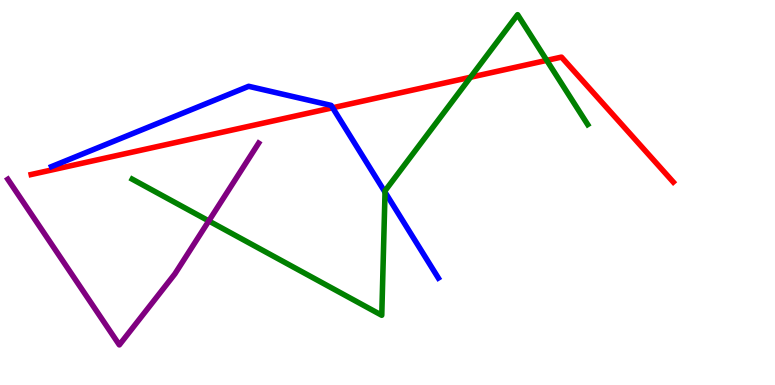[{'lines': ['blue', 'red'], 'intersections': [{'x': 4.29, 'y': 7.2}]}, {'lines': ['green', 'red'], 'intersections': [{'x': 6.07, 'y': 7.99}, {'x': 7.05, 'y': 8.43}]}, {'lines': ['purple', 'red'], 'intersections': []}, {'lines': ['blue', 'green'], 'intersections': [{'x': 4.97, 'y': 5.01}]}, {'lines': ['blue', 'purple'], 'intersections': []}, {'lines': ['green', 'purple'], 'intersections': [{'x': 2.69, 'y': 4.26}]}]